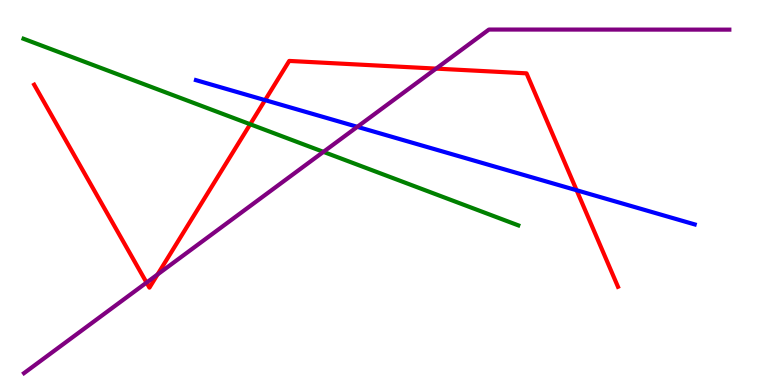[{'lines': ['blue', 'red'], 'intersections': [{'x': 3.42, 'y': 7.4}, {'x': 7.44, 'y': 5.06}]}, {'lines': ['green', 'red'], 'intersections': [{'x': 3.23, 'y': 6.77}]}, {'lines': ['purple', 'red'], 'intersections': [{'x': 1.89, 'y': 2.66}, {'x': 2.03, 'y': 2.87}, {'x': 5.63, 'y': 8.22}]}, {'lines': ['blue', 'green'], 'intersections': []}, {'lines': ['blue', 'purple'], 'intersections': [{'x': 4.61, 'y': 6.71}]}, {'lines': ['green', 'purple'], 'intersections': [{'x': 4.17, 'y': 6.06}]}]